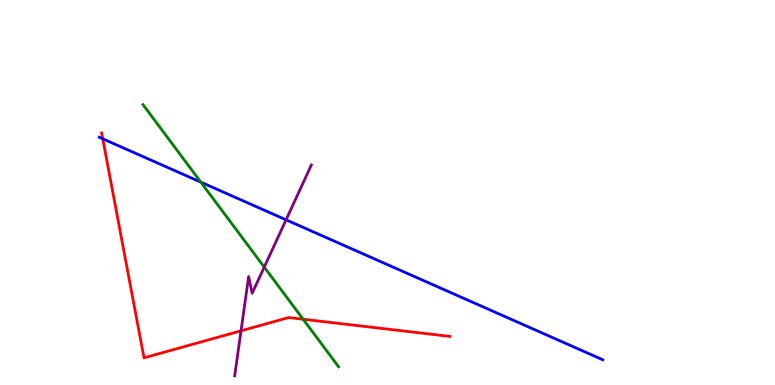[{'lines': ['blue', 'red'], 'intersections': [{'x': 1.33, 'y': 6.39}]}, {'lines': ['green', 'red'], 'intersections': [{'x': 3.91, 'y': 1.71}]}, {'lines': ['purple', 'red'], 'intersections': [{'x': 3.11, 'y': 1.41}]}, {'lines': ['blue', 'green'], 'intersections': [{'x': 2.59, 'y': 5.27}]}, {'lines': ['blue', 'purple'], 'intersections': [{'x': 3.69, 'y': 4.29}]}, {'lines': ['green', 'purple'], 'intersections': [{'x': 3.41, 'y': 3.06}]}]